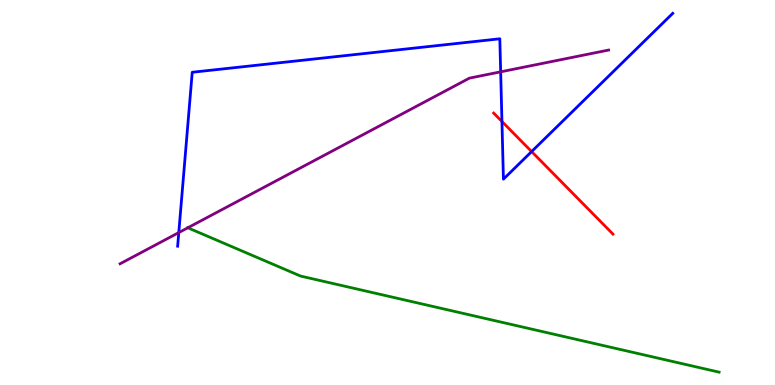[{'lines': ['blue', 'red'], 'intersections': [{'x': 6.48, 'y': 6.84}, {'x': 6.86, 'y': 6.06}]}, {'lines': ['green', 'red'], 'intersections': []}, {'lines': ['purple', 'red'], 'intersections': []}, {'lines': ['blue', 'green'], 'intersections': []}, {'lines': ['blue', 'purple'], 'intersections': [{'x': 2.31, 'y': 3.96}, {'x': 6.46, 'y': 8.13}]}, {'lines': ['green', 'purple'], 'intersections': [{'x': 2.42, 'y': 4.08}]}]